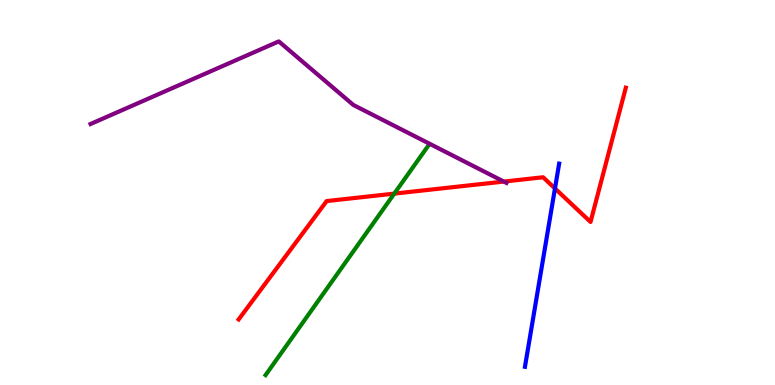[{'lines': ['blue', 'red'], 'intersections': [{'x': 7.16, 'y': 5.11}]}, {'lines': ['green', 'red'], 'intersections': [{'x': 5.09, 'y': 4.97}]}, {'lines': ['purple', 'red'], 'intersections': [{'x': 6.5, 'y': 5.28}]}, {'lines': ['blue', 'green'], 'intersections': []}, {'lines': ['blue', 'purple'], 'intersections': []}, {'lines': ['green', 'purple'], 'intersections': []}]